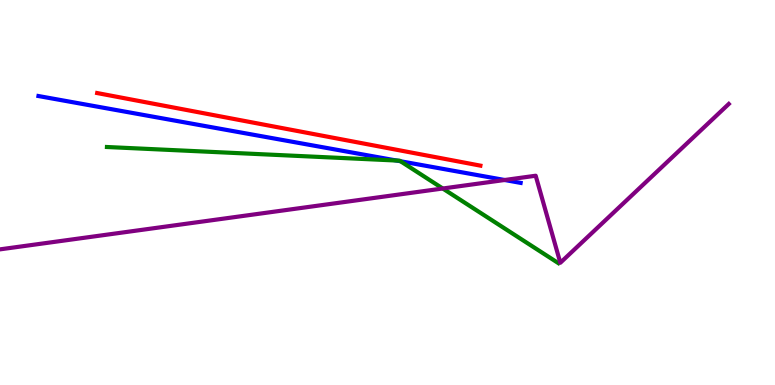[{'lines': ['blue', 'red'], 'intersections': []}, {'lines': ['green', 'red'], 'intersections': []}, {'lines': ['purple', 'red'], 'intersections': []}, {'lines': ['blue', 'green'], 'intersections': [{'x': 5.12, 'y': 5.83}, {'x': 5.17, 'y': 5.81}]}, {'lines': ['blue', 'purple'], 'intersections': [{'x': 6.51, 'y': 5.32}]}, {'lines': ['green', 'purple'], 'intersections': [{'x': 5.71, 'y': 5.1}]}]